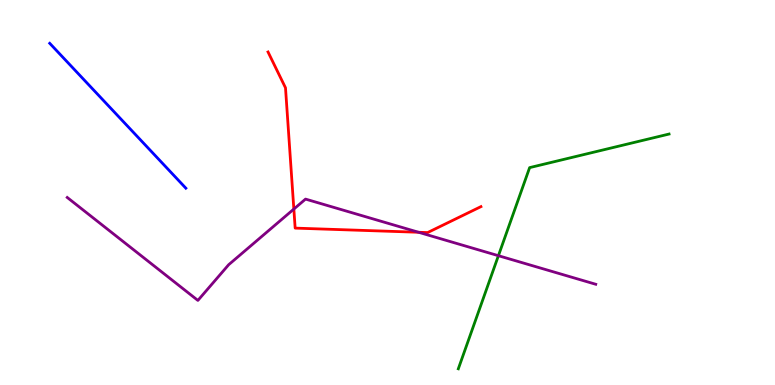[{'lines': ['blue', 'red'], 'intersections': []}, {'lines': ['green', 'red'], 'intersections': []}, {'lines': ['purple', 'red'], 'intersections': [{'x': 3.79, 'y': 4.57}, {'x': 5.4, 'y': 3.97}]}, {'lines': ['blue', 'green'], 'intersections': []}, {'lines': ['blue', 'purple'], 'intersections': []}, {'lines': ['green', 'purple'], 'intersections': [{'x': 6.43, 'y': 3.36}]}]